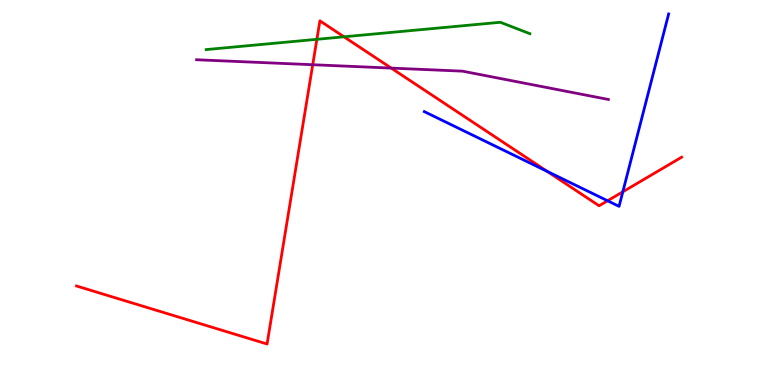[{'lines': ['blue', 'red'], 'intersections': [{'x': 7.06, 'y': 5.55}, {'x': 7.84, 'y': 4.79}, {'x': 8.04, 'y': 5.02}]}, {'lines': ['green', 'red'], 'intersections': [{'x': 4.09, 'y': 8.98}, {'x': 4.44, 'y': 9.04}]}, {'lines': ['purple', 'red'], 'intersections': [{'x': 4.04, 'y': 8.32}, {'x': 5.05, 'y': 8.23}]}, {'lines': ['blue', 'green'], 'intersections': []}, {'lines': ['blue', 'purple'], 'intersections': []}, {'lines': ['green', 'purple'], 'intersections': []}]